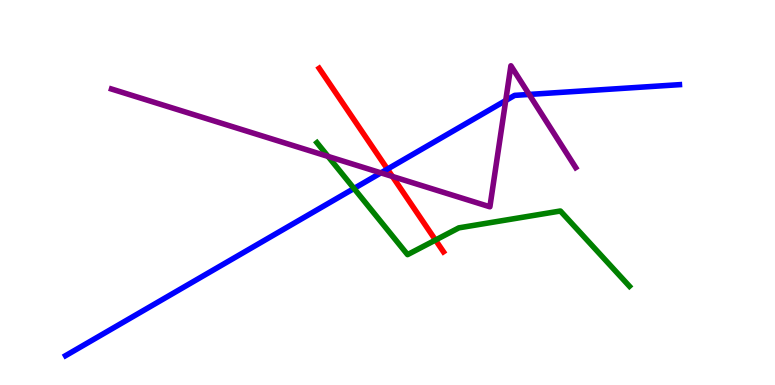[{'lines': ['blue', 'red'], 'intersections': [{'x': 5.0, 'y': 5.61}]}, {'lines': ['green', 'red'], 'intersections': [{'x': 5.62, 'y': 3.76}]}, {'lines': ['purple', 'red'], 'intersections': [{'x': 5.06, 'y': 5.42}]}, {'lines': ['blue', 'green'], 'intersections': [{'x': 4.57, 'y': 5.1}]}, {'lines': ['blue', 'purple'], 'intersections': [{'x': 4.92, 'y': 5.51}, {'x': 6.53, 'y': 7.39}, {'x': 6.83, 'y': 7.55}]}, {'lines': ['green', 'purple'], 'intersections': [{'x': 4.23, 'y': 5.94}]}]